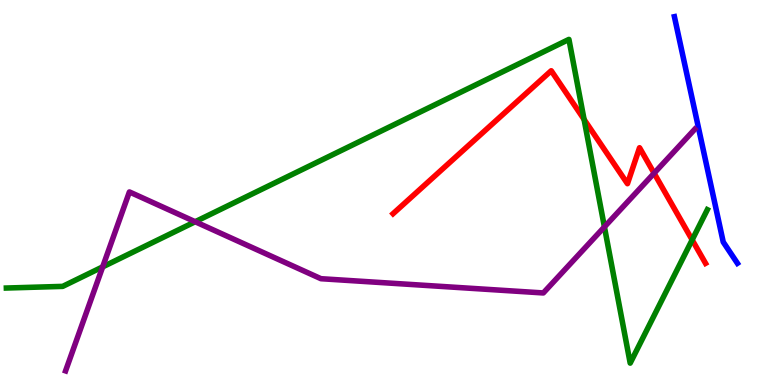[{'lines': ['blue', 'red'], 'intersections': []}, {'lines': ['green', 'red'], 'intersections': [{'x': 7.54, 'y': 6.9}, {'x': 8.93, 'y': 3.77}]}, {'lines': ['purple', 'red'], 'intersections': [{'x': 8.44, 'y': 5.5}]}, {'lines': ['blue', 'green'], 'intersections': []}, {'lines': ['blue', 'purple'], 'intersections': []}, {'lines': ['green', 'purple'], 'intersections': [{'x': 1.32, 'y': 3.07}, {'x': 2.52, 'y': 4.24}, {'x': 7.8, 'y': 4.11}]}]